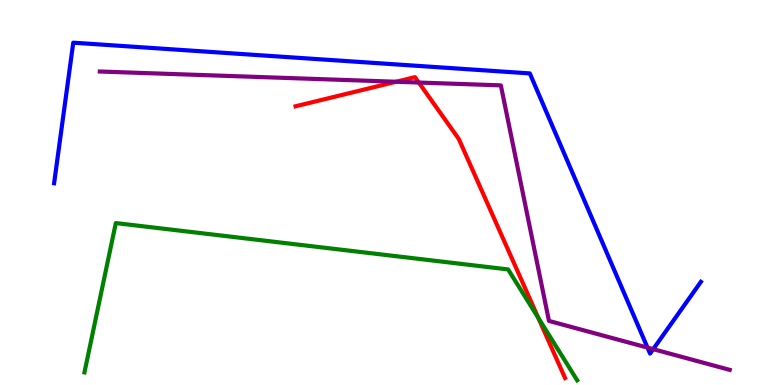[{'lines': ['blue', 'red'], 'intersections': []}, {'lines': ['green', 'red'], 'intersections': [{'x': 6.95, 'y': 1.74}]}, {'lines': ['purple', 'red'], 'intersections': [{'x': 5.11, 'y': 7.88}, {'x': 5.4, 'y': 7.86}]}, {'lines': ['blue', 'green'], 'intersections': []}, {'lines': ['blue', 'purple'], 'intersections': [{'x': 8.35, 'y': 0.971}, {'x': 8.43, 'y': 0.931}]}, {'lines': ['green', 'purple'], 'intersections': []}]